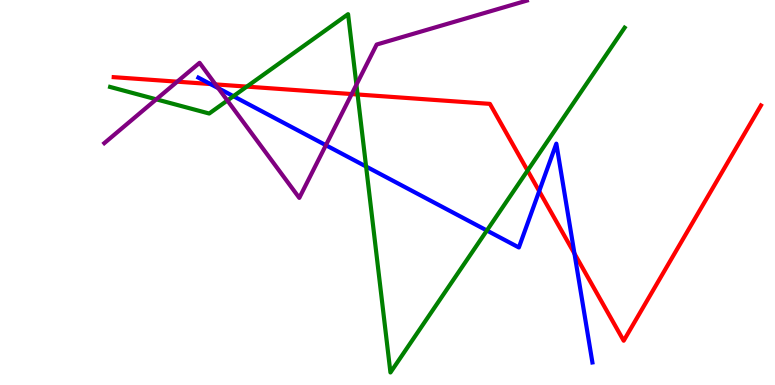[{'lines': ['blue', 'red'], 'intersections': [{'x': 2.72, 'y': 7.82}, {'x': 6.96, 'y': 5.04}, {'x': 7.41, 'y': 3.41}]}, {'lines': ['green', 'red'], 'intersections': [{'x': 3.18, 'y': 7.75}, {'x': 4.61, 'y': 7.55}, {'x': 6.81, 'y': 5.57}]}, {'lines': ['purple', 'red'], 'intersections': [{'x': 2.29, 'y': 7.88}, {'x': 2.78, 'y': 7.81}, {'x': 4.54, 'y': 7.56}]}, {'lines': ['blue', 'green'], 'intersections': [{'x': 3.01, 'y': 7.5}, {'x': 4.72, 'y': 5.67}, {'x': 6.28, 'y': 4.01}]}, {'lines': ['blue', 'purple'], 'intersections': [{'x': 2.82, 'y': 7.71}, {'x': 4.2, 'y': 6.23}]}, {'lines': ['green', 'purple'], 'intersections': [{'x': 2.02, 'y': 7.42}, {'x': 2.93, 'y': 7.39}, {'x': 4.6, 'y': 7.8}]}]